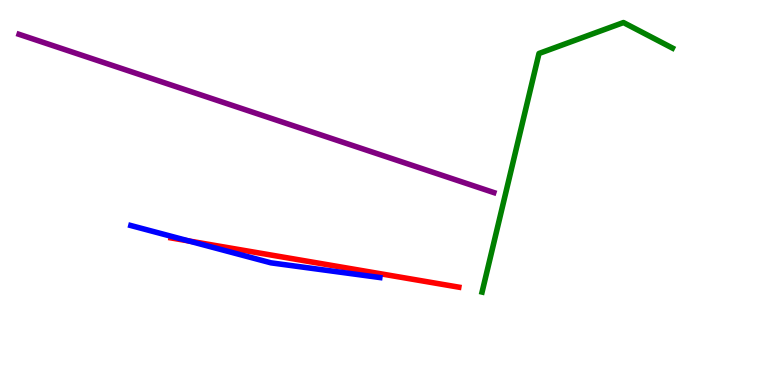[{'lines': ['blue', 'red'], 'intersections': [{'x': 2.44, 'y': 3.74}]}, {'lines': ['green', 'red'], 'intersections': []}, {'lines': ['purple', 'red'], 'intersections': []}, {'lines': ['blue', 'green'], 'intersections': []}, {'lines': ['blue', 'purple'], 'intersections': []}, {'lines': ['green', 'purple'], 'intersections': []}]